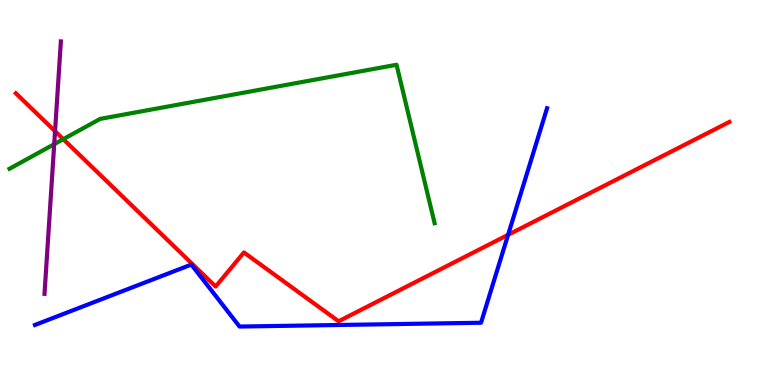[{'lines': ['blue', 'red'], 'intersections': [{'x': 6.56, 'y': 3.9}]}, {'lines': ['green', 'red'], 'intersections': [{'x': 0.817, 'y': 6.38}]}, {'lines': ['purple', 'red'], 'intersections': [{'x': 0.71, 'y': 6.59}]}, {'lines': ['blue', 'green'], 'intersections': []}, {'lines': ['blue', 'purple'], 'intersections': []}, {'lines': ['green', 'purple'], 'intersections': [{'x': 0.699, 'y': 6.26}]}]